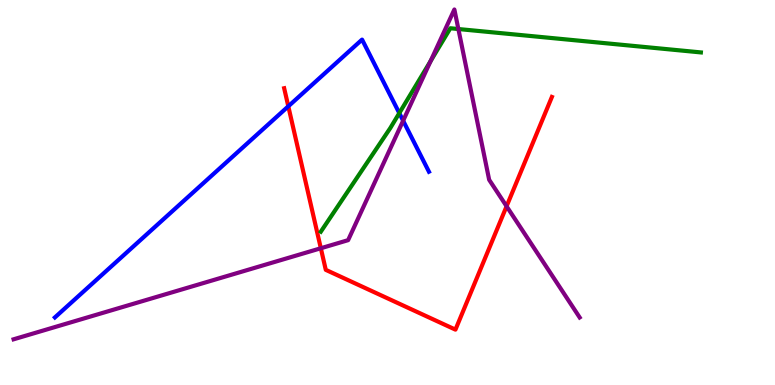[{'lines': ['blue', 'red'], 'intersections': [{'x': 3.72, 'y': 7.24}]}, {'lines': ['green', 'red'], 'intersections': []}, {'lines': ['purple', 'red'], 'intersections': [{'x': 4.14, 'y': 3.55}, {'x': 6.54, 'y': 4.64}]}, {'lines': ['blue', 'green'], 'intersections': [{'x': 5.15, 'y': 7.06}]}, {'lines': ['blue', 'purple'], 'intersections': [{'x': 5.2, 'y': 6.86}]}, {'lines': ['green', 'purple'], 'intersections': [{'x': 5.56, 'y': 8.41}, {'x': 5.91, 'y': 9.25}]}]